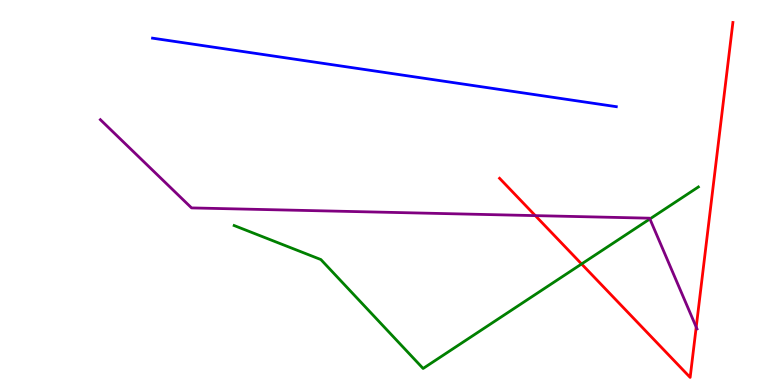[{'lines': ['blue', 'red'], 'intersections': []}, {'lines': ['green', 'red'], 'intersections': [{'x': 7.5, 'y': 3.14}]}, {'lines': ['purple', 'red'], 'intersections': [{'x': 6.91, 'y': 4.4}, {'x': 8.98, 'y': 1.5}]}, {'lines': ['blue', 'green'], 'intersections': []}, {'lines': ['blue', 'purple'], 'intersections': []}, {'lines': ['green', 'purple'], 'intersections': [{'x': 8.39, 'y': 4.31}]}]